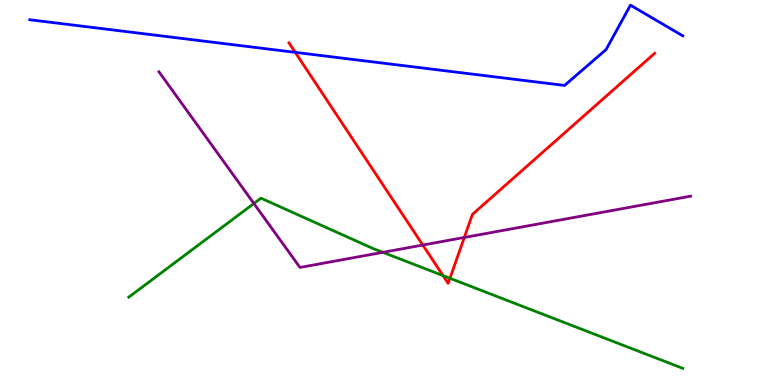[{'lines': ['blue', 'red'], 'intersections': [{'x': 3.81, 'y': 8.64}]}, {'lines': ['green', 'red'], 'intersections': [{'x': 5.72, 'y': 2.84}, {'x': 5.81, 'y': 2.77}]}, {'lines': ['purple', 'red'], 'intersections': [{'x': 5.46, 'y': 3.64}, {'x': 5.99, 'y': 3.83}]}, {'lines': ['blue', 'green'], 'intersections': []}, {'lines': ['blue', 'purple'], 'intersections': []}, {'lines': ['green', 'purple'], 'intersections': [{'x': 3.28, 'y': 4.71}, {'x': 4.94, 'y': 3.45}]}]